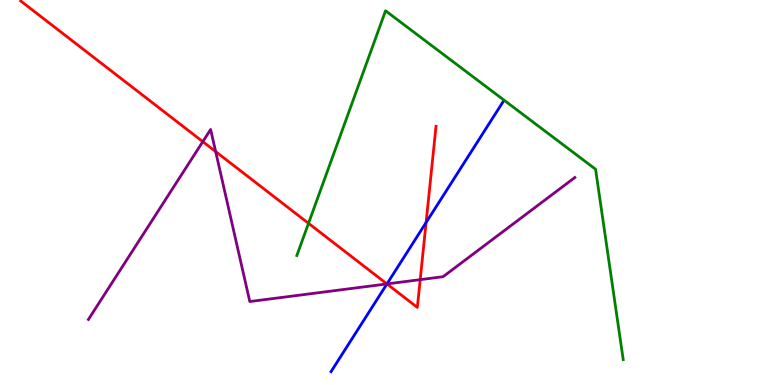[{'lines': ['blue', 'red'], 'intersections': [{'x': 4.99, 'y': 2.63}, {'x': 5.5, 'y': 4.22}]}, {'lines': ['green', 'red'], 'intersections': [{'x': 3.98, 'y': 4.2}]}, {'lines': ['purple', 'red'], 'intersections': [{'x': 2.62, 'y': 6.32}, {'x': 2.78, 'y': 6.06}, {'x': 4.99, 'y': 2.63}, {'x': 5.42, 'y': 2.74}]}, {'lines': ['blue', 'green'], 'intersections': []}, {'lines': ['blue', 'purple'], 'intersections': [{'x': 4.99, 'y': 2.63}]}, {'lines': ['green', 'purple'], 'intersections': []}]